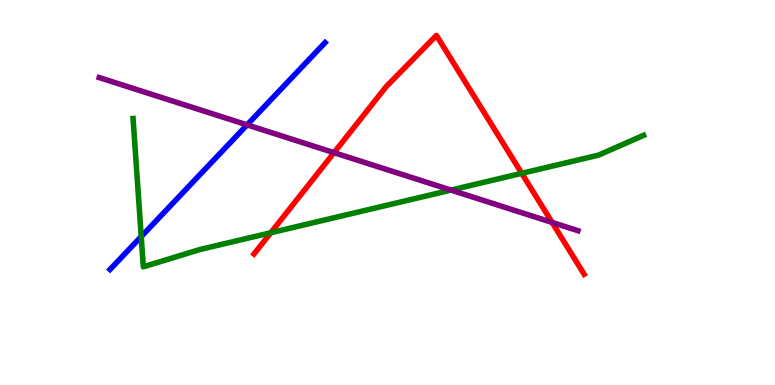[{'lines': ['blue', 'red'], 'intersections': []}, {'lines': ['green', 'red'], 'intersections': [{'x': 3.49, 'y': 3.95}, {'x': 6.73, 'y': 5.5}]}, {'lines': ['purple', 'red'], 'intersections': [{'x': 4.31, 'y': 6.03}, {'x': 7.12, 'y': 4.22}]}, {'lines': ['blue', 'green'], 'intersections': [{'x': 1.82, 'y': 3.86}]}, {'lines': ['blue', 'purple'], 'intersections': [{'x': 3.19, 'y': 6.76}]}, {'lines': ['green', 'purple'], 'intersections': [{'x': 5.82, 'y': 5.06}]}]